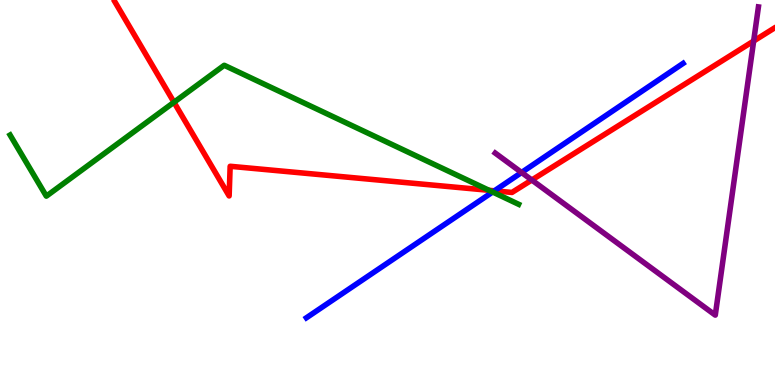[{'lines': ['blue', 'red'], 'intersections': [{'x': 6.38, 'y': 5.04}]}, {'lines': ['green', 'red'], 'intersections': [{'x': 2.25, 'y': 7.34}, {'x': 6.31, 'y': 5.06}]}, {'lines': ['purple', 'red'], 'intersections': [{'x': 6.86, 'y': 5.32}, {'x': 9.72, 'y': 8.93}]}, {'lines': ['blue', 'green'], 'intersections': [{'x': 6.36, 'y': 5.01}]}, {'lines': ['blue', 'purple'], 'intersections': [{'x': 6.73, 'y': 5.52}]}, {'lines': ['green', 'purple'], 'intersections': []}]